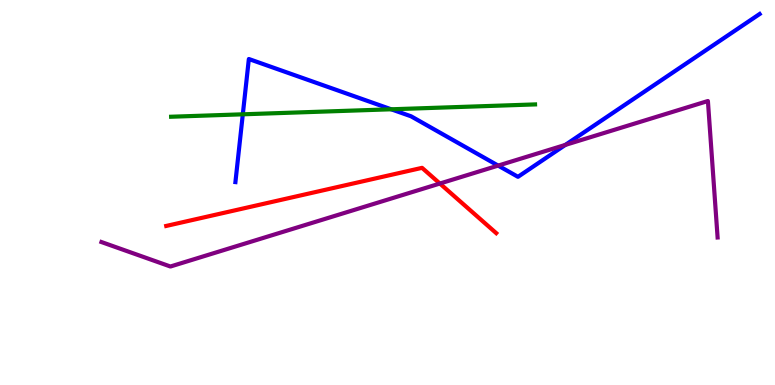[{'lines': ['blue', 'red'], 'intersections': []}, {'lines': ['green', 'red'], 'intersections': []}, {'lines': ['purple', 'red'], 'intersections': [{'x': 5.68, 'y': 5.23}]}, {'lines': ['blue', 'green'], 'intersections': [{'x': 3.13, 'y': 7.03}, {'x': 5.05, 'y': 7.16}]}, {'lines': ['blue', 'purple'], 'intersections': [{'x': 6.43, 'y': 5.7}, {'x': 7.29, 'y': 6.24}]}, {'lines': ['green', 'purple'], 'intersections': []}]